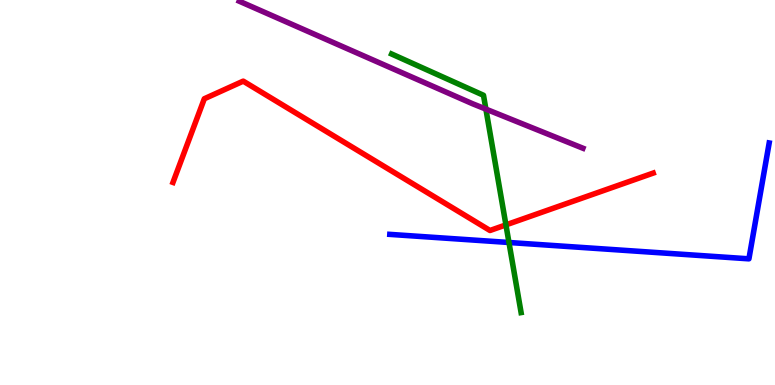[{'lines': ['blue', 'red'], 'intersections': []}, {'lines': ['green', 'red'], 'intersections': [{'x': 6.53, 'y': 4.16}]}, {'lines': ['purple', 'red'], 'intersections': []}, {'lines': ['blue', 'green'], 'intersections': [{'x': 6.57, 'y': 3.7}]}, {'lines': ['blue', 'purple'], 'intersections': []}, {'lines': ['green', 'purple'], 'intersections': [{'x': 6.27, 'y': 7.17}]}]